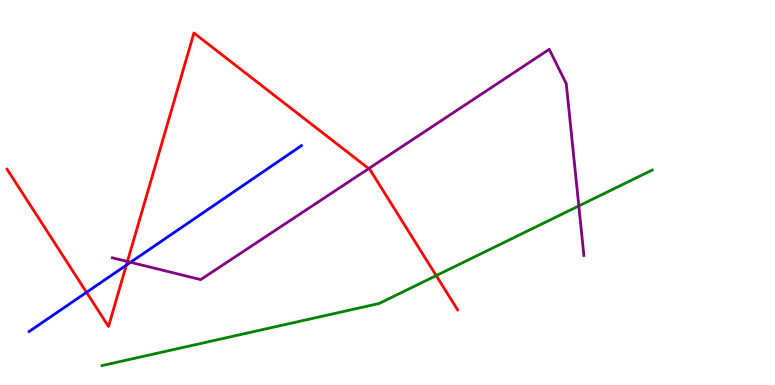[{'lines': ['blue', 'red'], 'intersections': [{'x': 1.12, 'y': 2.41}, {'x': 1.63, 'y': 3.11}]}, {'lines': ['green', 'red'], 'intersections': [{'x': 5.63, 'y': 2.84}]}, {'lines': ['purple', 'red'], 'intersections': [{'x': 1.64, 'y': 3.21}, {'x': 4.76, 'y': 5.62}]}, {'lines': ['blue', 'green'], 'intersections': []}, {'lines': ['blue', 'purple'], 'intersections': [{'x': 1.68, 'y': 3.19}]}, {'lines': ['green', 'purple'], 'intersections': [{'x': 7.47, 'y': 4.65}]}]